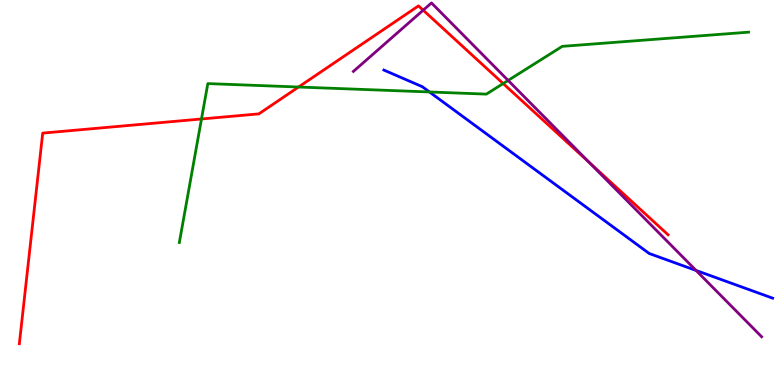[{'lines': ['blue', 'red'], 'intersections': []}, {'lines': ['green', 'red'], 'intersections': [{'x': 2.6, 'y': 6.91}, {'x': 3.85, 'y': 7.74}, {'x': 6.49, 'y': 7.83}]}, {'lines': ['purple', 'red'], 'intersections': [{'x': 5.46, 'y': 9.74}, {'x': 7.61, 'y': 5.77}]}, {'lines': ['blue', 'green'], 'intersections': [{'x': 5.54, 'y': 7.61}]}, {'lines': ['blue', 'purple'], 'intersections': [{'x': 8.98, 'y': 2.98}]}, {'lines': ['green', 'purple'], 'intersections': [{'x': 6.56, 'y': 7.91}]}]